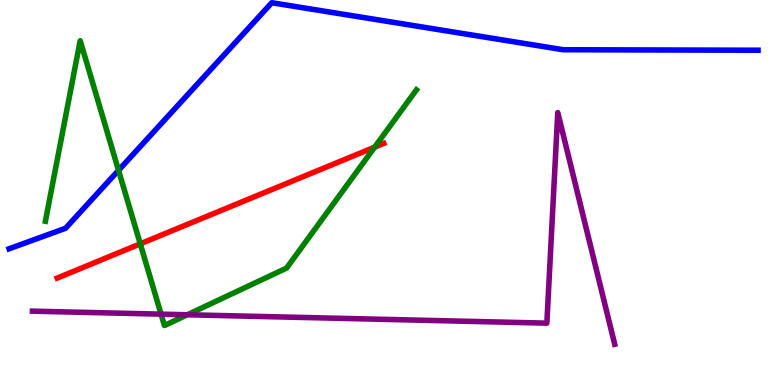[{'lines': ['blue', 'red'], 'intersections': []}, {'lines': ['green', 'red'], 'intersections': [{'x': 1.81, 'y': 3.67}, {'x': 4.83, 'y': 6.18}]}, {'lines': ['purple', 'red'], 'intersections': []}, {'lines': ['blue', 'green'], 'intersections': [{'x': 1.53, 'y': 5.58}]}, {'lines': ['blue', 'purple'], 'intersections': []}, {'lines': ['green', 'purple'], 'intersections': [{'x': 2.08, 'y': 1.84}, {'x': 2.42, 'y': 1.82}]}]